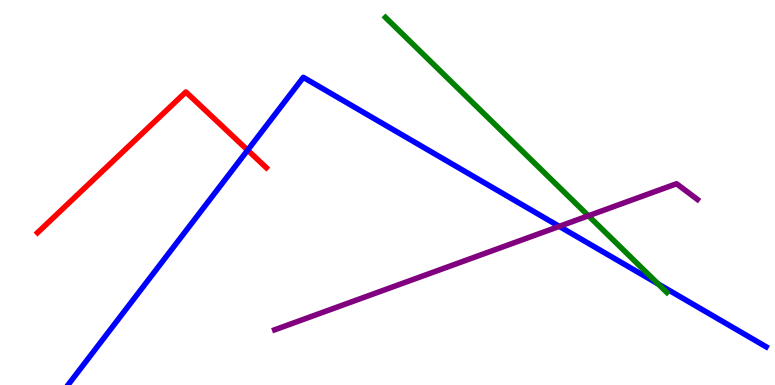[{'lines': ['blue', 'red'], 'intersections': [{'x': 3.2, 'y': 6.1}]}, {'lines': ['green', 'red'], 'intersections': []}, {'lines': ['purple', 'red'], 'intersections': []}, {'lines': ['blue', 'green'], 'intersections': [{'x': 8.49, 'y': 2.62}]}, {'lines': ['blue', 'purple'], 'intersections': [{'x': 7.22, 'y': 4.12}]}, {'lines': ['green', 'purple'], 'intersections': [{'x': 7.59, 'y': 4.4}]}]